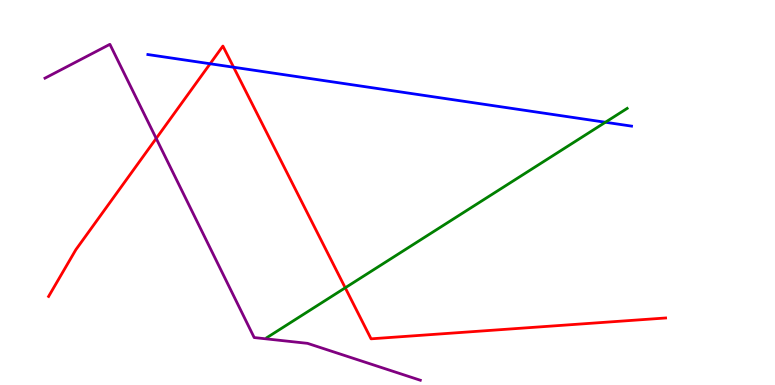[{'lines': ['blue', 'red'], 'intersections': [{'x': 2.71, 'y': 8.34}, {'x': 3.01, 'y': 8.25}]}, {'lines': ['green', 'red'], 'intersections': [{'x': 4.45, 'y': 2.52}]}, {'lines': ['purple', 'red'], 'intersections': [{'x': 2.02, 'y': 6.4}]}, {'lines': ['blue', 'green'], 'intersections': [{'x': 7.81, 'y': 6.82}]}, {'lines': ['blue', 'purple'], 'intersections': []}, {'lines': ['green', 'purple'], 'intersections': []}]